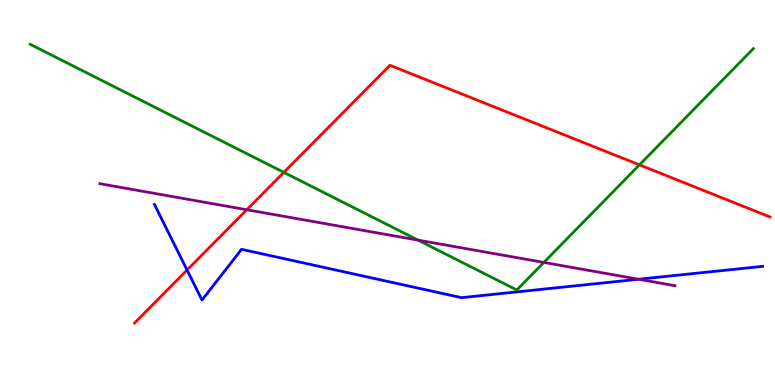[{'lines': ['blue', 'red'], 'intersections': [{'x': 2.41, 'y': 2.99}]}, {'lines': ['green', 'red'], 'intersections': [{'x': 3.66, 'y': 5.52}, {'x': 8.25, 'y': 5.72}]}, {'lines': ['purple', 'red'], 'intersections': [{'x': 3.18, 'y': 4.55}]}, {'lines': ['blue', 'green'], 'intersections': []}, {'lines': ['blue', 'purple'], 'intersections': [{'x': 8.24, 'y': 2.75}]}, {'lines': ['green', 'purple'], 'intersections': [{'x': 5.39, 'y': 3.76}, {'x': 7.02, 'y': 3.18}]}]